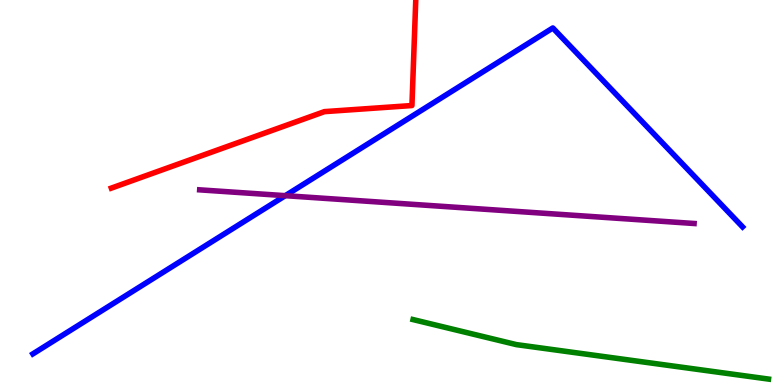[{'lines': ['blue', 'red'], 'intersections': []}, {'lines': ['green', 'red'], 'intersections': []}, {'lines': ['purple', 'red'], 'intersections': []}, {'lines': ['blue', 'green'], 'intersections': []}, {'lines': ['blue', 'purple'], 'intersections': [{'x': 3.68, 'y': 4.92}]}, {'lines': ['green', 'purple'], 'intersections': []}]